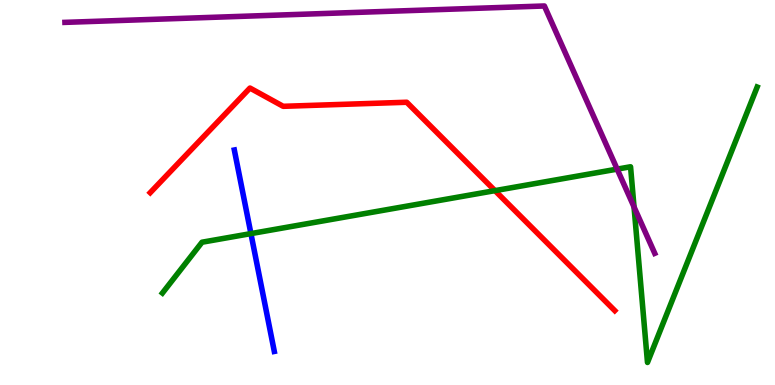[{'lines': ['blue', 'red'], 'intersections': []}, {'lines': ['green', 'red'], 'intersections': [{'x': 6.39, 'y': 5.05}]}, {'lines': ['purple', 'red'], 'intersections': []}, {'lines': ['blue', 'green'], 'intersections': [{'x': 3.24, 'y': 3.93}]}, {'lines': ['blue', 'purple'], 'intersections': []}, {'lines': ['green', 'purple'], 'intersections': [{'x': 7.96, 'y': 5.61}, {'x': 8.18, 'y': 4.63}]}]